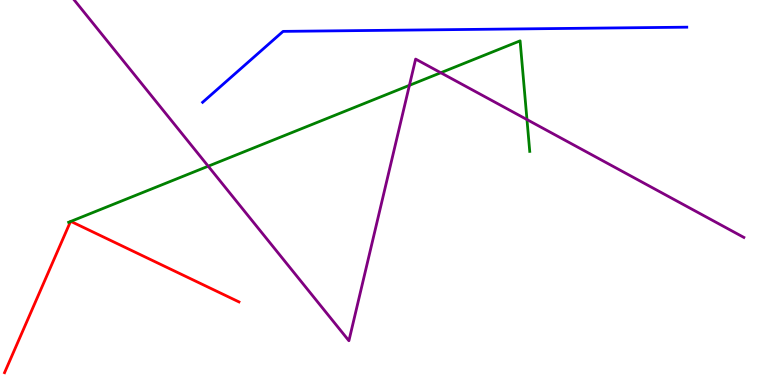[{'lines': ['blue', 'red'], 'intersections': []}, {'lines': ['green', 'red'], 'intersections': [{'x': 0.91, 'y': 4.25}, {'x': 0.914, 'y': 4.25}]}, {'lines': ['purple', 'red'], 'intersections': []}, {'lines': ['blue', 'green'], 'intersections': []}, {'lines': ['blue', 'purple'], 'intersections': []}, {'lines': ['green', 'purple'], 'intersections': [{'x': 2.69, 'y': 5.68}, {'x': 5.28, 'y': 7.78}, {'x': 5.69, 'y': 8.11}, {'x': 6.8, 'y': 6.89}]}]